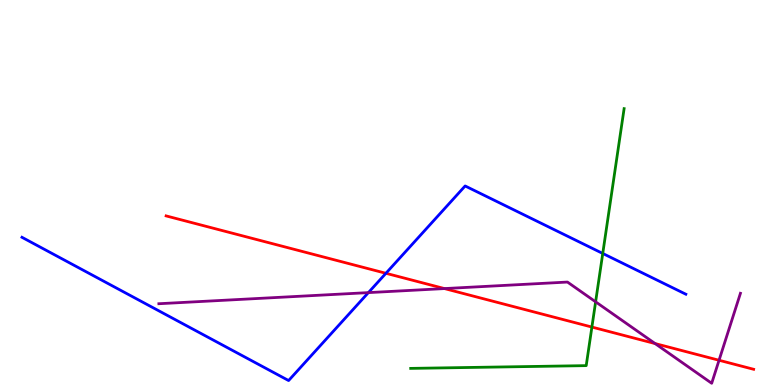[{'lines': ['blue', 'red'], 'intersections': [{'x': 4.98, 'y': 2.9}]}, {'lines': ['green', 'red'], 'intersections': [{'x': 7.64, 'y': 1.5}]}, {'lines': ['purple', 'red'], 'intersections': [{'x': 5.74, 'y': 2.5}, {'x': 8.45, 'y': 1.08}, {'x': 9.28, 'y': 0.643}]}, {'lines': ['blue', 'green'], 'intersections': [{'x': 7.78, 'y': 3.42}]}, {'lines': ['blue', 'purple'], 'intersections': [{'x': 4.75, 'y': 2.4}]}, {'lines': ['green', 'purple'], 'intersections': [{'x': 7.69, 'y': 2.16}]}]